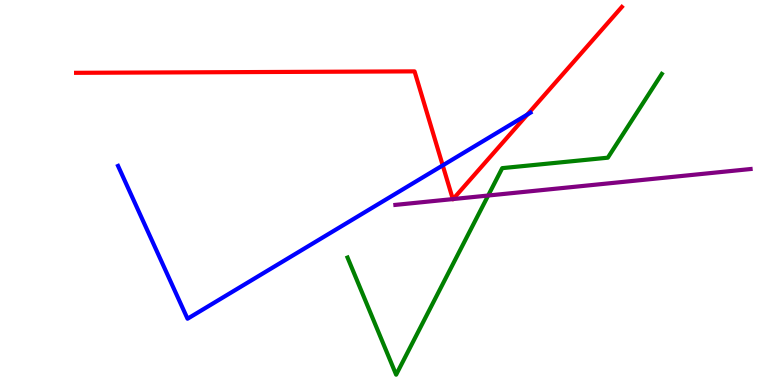[{'lines': ['blue', 'red'], 'intersections': [{'x': 5.71, 'y': 5.7}, {'x': 6.8, 'y': 7.02}]}, {'lines': ['green', 'red'], 'intersections': []}, {'lines': ['purple', 'red'], 'intersections': [{'x': 5.84, 'y': 4.83}, {'x': 5.85, 'y': 4.83}]}, {'lines': ['blue', 'green'], 'intersections': []}, {'lines': ['blue', 'purple'], 'intersections': []}, {'lines': ['green', 'purple'], 'intersections': [{'x': 6.3, 'y': 4.92}]}]